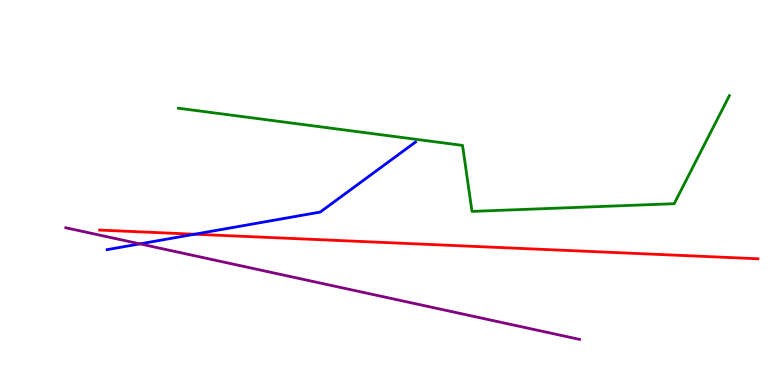[{'lines': ['blue', 'red'], 'intersections': [{'x': 2.51, 'y': 3.92}]}, {'lines': ['green', 'red'], 'intersections': []}, {'lines': ['purple', 'red'], 'intersections': []}, {'lines': ['blue', 'green'], 'intersections': []}, {'lines': ['blue', 'purple'], 'intersections': [{'x': 1.81, 'y': 3.67}]}, {'lines': ['green', 'purple'], 'intersections': []}]